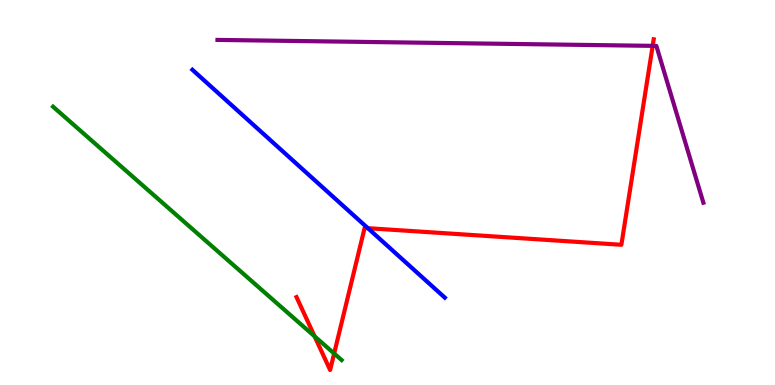[{'lines': ['blue', 'red'], 'intersections': [{'x': 4.75, 'y': 4.07}]}, {'lines': ['green', 'red'], 'intersections': [{'x': 4.06, 'y': 1.26}, {'x': 4.31, 'y': 0.818}]}, {'lines': ['purple', 'red'], 'intersections': [{'x': 8.42, 'y': 8.81}]}, {'lines': ['blue', 'green'], 'intersections': []}, {'lines': ['blue', 'purple'], 'intersections': []}, {'lines': ['green', 'purple'], 'intersections': []}]